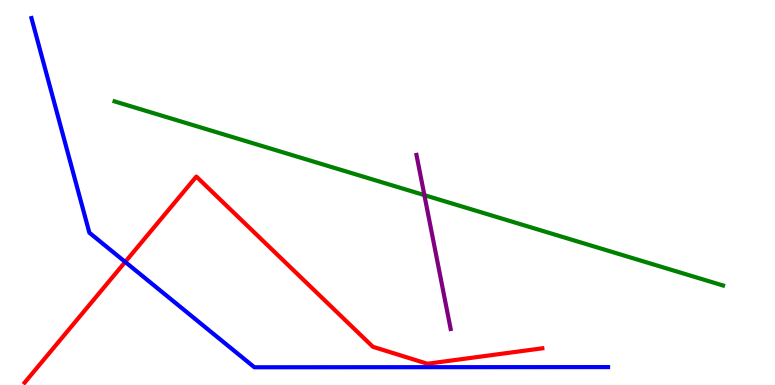[{'lines': ['blue', 'red'], 'intersections': [{'x': 1.62, 'y': 3.2}]}, {'lines': ['green', 'red'], 'intersections': []}, {'lines': ['purple', 'red'], 'intersections': []}, {'lines': ['blue', 'green'], 'intersections': []}, {'lines': ['blue', 'purple'], 'intersections': []}, {'lines': ['green', 'purple'], 'intersections': [{'x': 5.48, 'y': 4.93}]}]